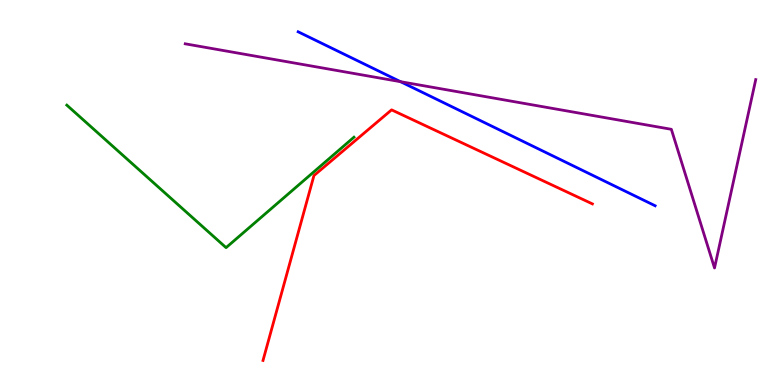[{'lines': ['blue', 'red'], 'intersections': []}, {'lines': ['green', 'red'], 'intersections': []}, {'lines': ['purple', 'red'], 'intersections': []}, {'lines': ['blue', 'green'], 'intersections': []}, {'lines': ['blue', 'purple'], 'intersections': [{'x': 5.17, 'y': 7.88}]}, {'lines': ['green', 'purple'], 'intersections': []}]